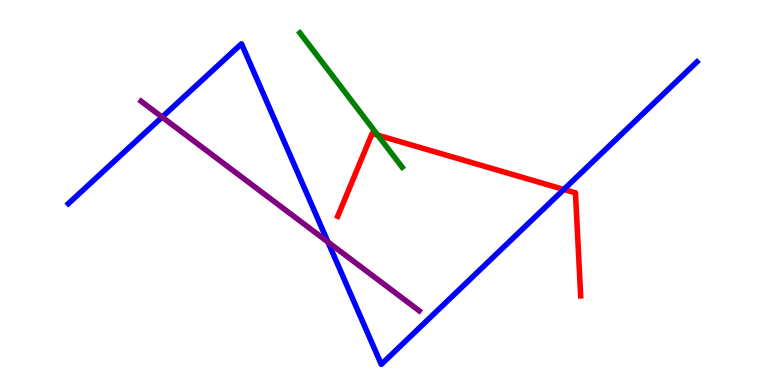[{'lines': ['blue', 'red'], 'intersections': [{'x': 7.28, 'y': 5.08}]}, {'lines': ['green', 'red'], 'intersections': [{'x': 4.87, 'y': 6.49}]}, {'lines': ['purple', 'red'], 'intersections': []}, {'lines': ['blue', 'green'], 'intersections': []}, {'lines': ['blue', 'purple'], 'intersections': [{'x': 2.09, 'y': 6.96}, {'x': 4.23, 'y': 3.71}]}, {'lines': ['green', 'purple'], 'intersections': []}]